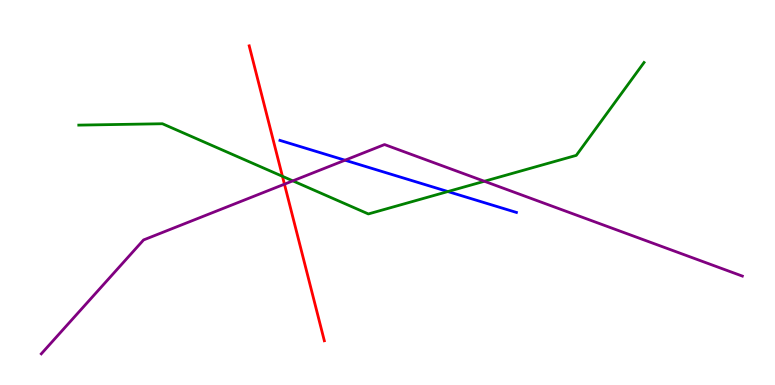[{'lines': ['blue', 'red'], 'intersections': []}, {'lines': ['green', 'red'], 'intersections': [{'x': 3.64, 'y': 5.42}]}, {'lines': ['purple', 'red'], 'intersections': [{'x': 3.67, 'y': 5.22}]}, {'lines': ['blue', 'green'], 'intersections': [{'x': 5.78, 'y': 5.02}]}, {'lines': ['blue', 'purple'], 'intersections': [{'x': 4.45, 'y': 5.84}]}, {'lines': ['green', 'purple'], 'intersections': [{'x': 3.78, 'y': 5.3}, {'x': 6.25, 'y': 5.29}]}]